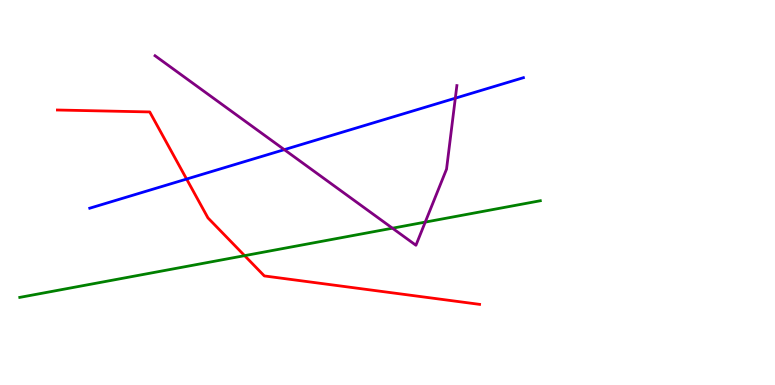[{'lines': ['blue', 'red'], 'intersections': [{'x': 2.41, 'y': 5.35}]}, {'lines': ['green', 'red'], 'intersections': [{'x': 3.16, 'y': 3.36}]}, {'lines': ['purple', 'red'], 'intersections': []}, {'lines': ['blue', 'green'], 'intersections': []}, {'lines': ['blue', 'purple'], 'intersections': [{'x': 3.67, 'y': 6.11}, {'x': 5.88, 'y': 7.45}]}, {'lines': ['green', 'purple'], 'intersections': [{'x': 5.06, 'y': 4.07}, {'x': 5.49, 'y': 4.23}]}]